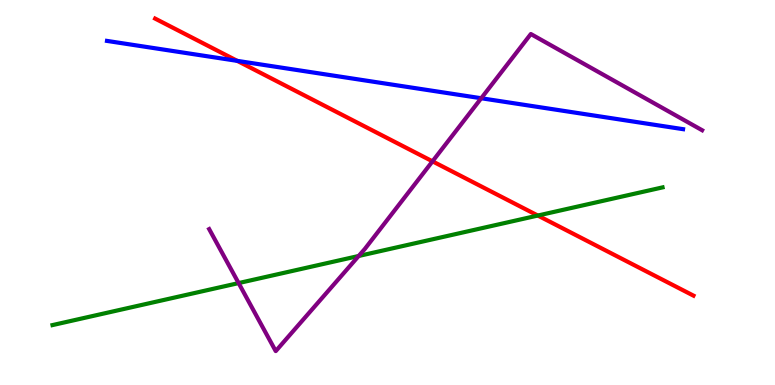[{'lines': ['blue', 'red'], 'intersections': [{'x': 3.06, 'y': 8.42}]}, {'lines': ['green', 'red'], 'intersections': [{'x': 6.94, 'y': 4.4}]}, {'lines': ['purple', 'red'], 'intersections': [{'x': 5.58, 'y': 5.81}]}, {'lines': ['blue', 'green'], 'intersections': []}, {'lines': ['blue', 'purple'], 'intersections': [{'x': 6.21, 'y': 7.45}]}, {'lines': ['green', 'purple'], 'intersections': [{'x': 3.08, 'y': 2.65}, {'x': 4.63, 'y': 3.35}]}]